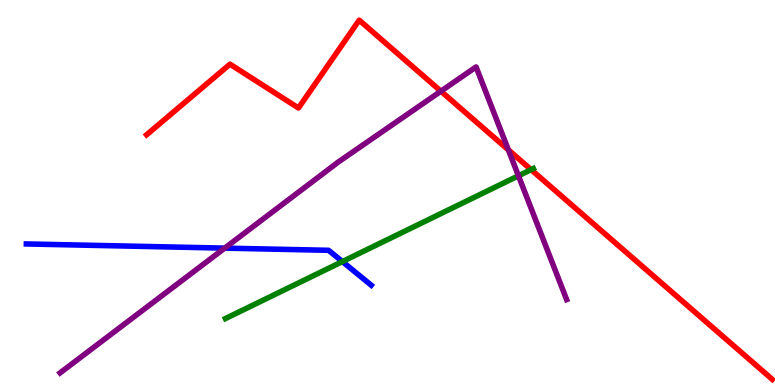[{'lines': ['blue', 'red'], 'intersections': []}, {'lines': ['green', 'red'], 'intersections': [{'x': 6.85, 'y': 5.59}]}, {'lines': ['purple', 'red'], 'intersections': [{'x': 5.69, 'y': 7.63}, {'x': 6.56, 'y': 6.11}]}, {'lines': ['blue', 'green'], 'intersections': [{'x': 4.42, 'y': 3.21}]}, {'lines': ['blue', 'purple'], 'intersections': [{'x': 2.9, 'y': 3.56}]}, {'lines': ['green', 'purple'], 'intersections': [{'x': 6.69, 'y': 5.43}]}]